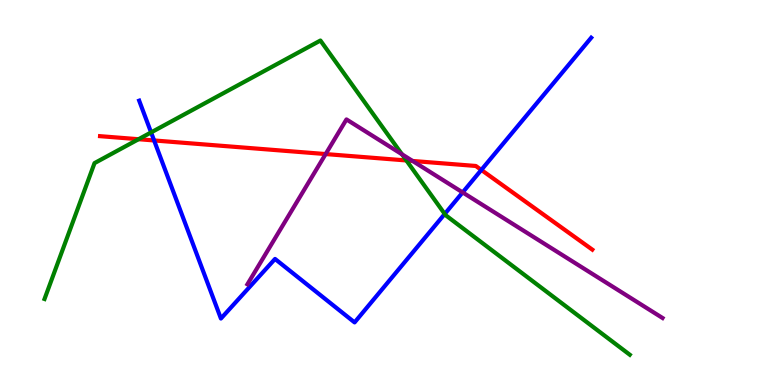[{'lines': ['blue', 'red'], 'intersections': [{'x': 1.99, 'y': 6.35}, {'x': 6.21, 'y': 5.59}]}, {'lines': ['green', 'red'], 'intersections': [{'x': 1.79, 'y': 6.38}, {'x': 5.24, 'y': 5.83}]}, {'lines': ['purple', 'red'], 'intersections': [{'x': 4.2, 'y': 6.0}, {'x': 5.32, 'y': 5.82}]}, {'lines': ['blue', 'green'], 'intersections': [{'x': 1.95, 'y': 6.56}, {'x': 5.74, 'y': 4.44}]}, {'lines': ['blue', 'purple'], 'intersections': [{'x': 5.97, 'y': 5.0}]}, {'lines': ['green', 'purple'], 'intersections': [{'x': 5.19, 'y': 5.99}]}]